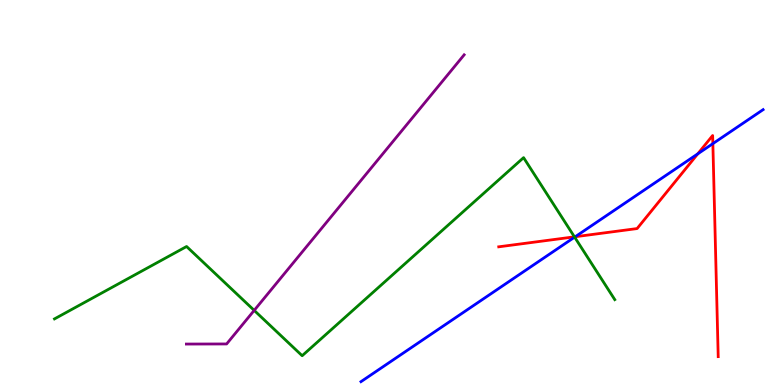[{'lines': ['blue', 'red'], 'intersections': [{'x': 7.42, 'y': 3.85}, {'x': 9.0, 'y': 6.0}, {'x': 9.2, 'y': 6.27}]}, {'lines': ['green', 'red'], 'intersections': [{'x': 7.41, 'y': 3.85}]}, {'lines': ['purple', 'red'], 'intersections': []}, {'lines': ['blue', 'green'], 'intersections': [{'x': 7.41, 'y': 3.84}]}, {'lines': ['blue', 'purple'], 'intersections': []}, {'lines': ['green', 'purple'], 'intersections': [{'x': 3.28, 'y': 1.94}]}]